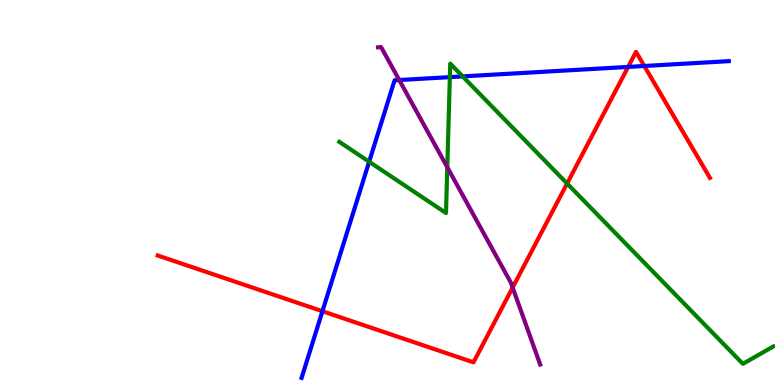[{'lines': ['blue', 'red'], 'intersections': [{'x': 4.16, 'y': 1.92}, {'x': 8.1, 'y': 8.26}, {'x': 8.31, 'y': 8.29}]}, {'lines': ['green', 'red'], 'intersections': [{'x': 7.32, 'y': 5.23}]}, {'lines': ['purple', 'red'], 'intersections': [{'x': 6.61, 'y': 2.53}]}, {'lines': ['blue', 'green'], 'intersections': [{'x': 4.76, 'y': 5.8}, {'x': 5.8, 'y': 8.0}, {'x': 5.97, 'y': 8.02}]}, {'lines': ['blue', 'purple'], 'intersections': [{'x': 5.15, 'y': 7.92}]}, {'lines': ['green', 'purple'], 'intersections': [{'x': 5.77, 'y': 5.66}]}]